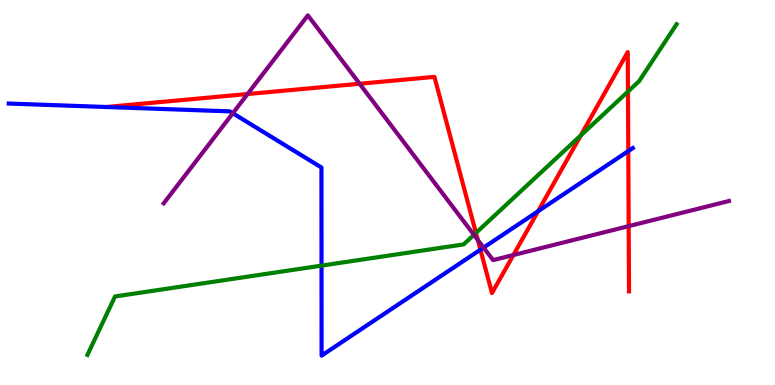[{'lines': ['blue', 'red'], 'intersections': [{'x': 6.2, 'y': 3.51}, {'x': 6.94, 'y': 4.51}, {'x': 8.11, 'y': 6.08}]}, {'lines': ['green', 'red'], 'intersections': [{'x': 6.14, 'y': 3.95}, {'x': 7.49, 'y': 6.48}, {'x': 8.1, 'y': 7.62}]}, {'lines': ['purple', 'red'], 'intersections': [{'x': 3.19, 'y': 7.56}, {'x': 4.64, 'y': 7.82}, {'x': 6.17, 'y': 3.77}, {'x': 6.62, 'y': 3.38}, {'x': 8.11, 'y': 4.13}]}, {'lines': ['blue', 'green'], 'intersections': [{'x': 4.15, 'y': 3.1}]}, {'lines': ['blue', 'purple'], 'intersections': [{'x': 3.0, 'y': 7.06}, {'x': 6.24, 'y': 3.57}]}, {'lines': ['green', 'purple'], 'intersections': [{'x': 6.12, 'y': 3.9}]}]